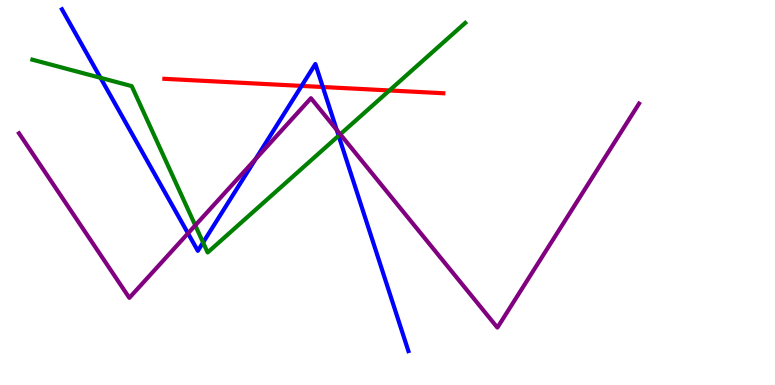[{'lines': ['blue', 'red'], 'intersections': [{'x': 3.89, 'y': 7.77}, {'x': 4.17, 'y': 7.74}]}, {'lines': ['green', 'red'], 'intersections': [{'x': 5.03, 'y': 7.65}]}, {'lines': ['purple', 'red'], 'intersections': []}, {'lines': ['blue', 'green'], 'intersections': [{'x': 1.3, 'y': 7.98}, {'x': 2.62, 'y': 3.7}, {'x': 4.37, 'y': 6.47}]}, {'lines': ['blue', 'purple'], 'intersections': [{'x': 2.43, 'y': 3.94}, {'x': 3.3, 'y': 5.87}, {'x': 4.34, 'y': 6.63}]}, {'lines': ['green', 'purple'], 'intersections': [{'x': 2.52, 'y': 4.15}, {'x': 4.39, 'y': 6.51}]}]